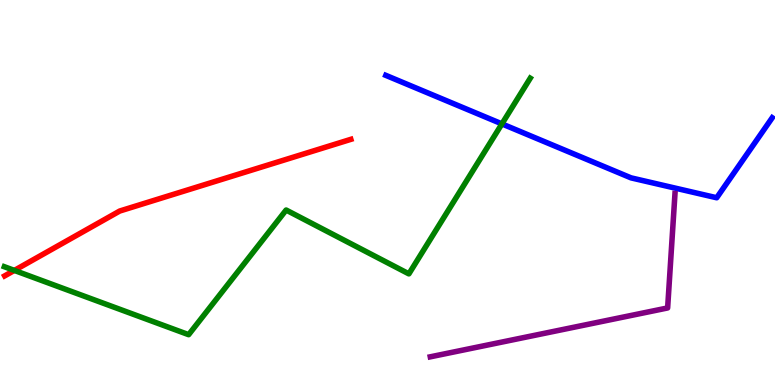[{'lines': ['blue', 'red'], 'intersections': []}, {'lines': ['green', 'red'], 'intersections': [{'x': 0.185, 'y': 2.98}]}, {'lines': ['purple', 'red'], 'intersections': []}, {'lines': ['blue', 'green'], 'intersections': [{'x': 6.48, 'y': 6.78}]}, {'lines': ['blue', 'purple'], 'intersections': []}, {'lines': ['green', 'purple'], 'intersections': []}]